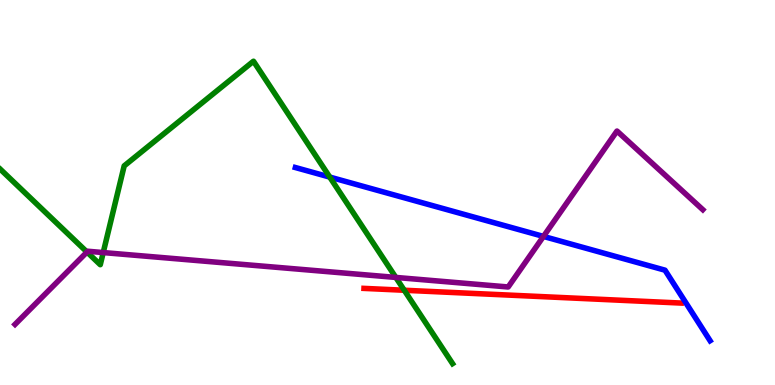[{'lines': ['blue', 'red'], 'intersections': []}, {'lines': ['green', 'red'], 'intersections': [{'x': 5.22, 'y': 2.46}]}, {'lines': ['purple', 'red'], 'intersections': []}, {'lines': ['blue', 'green'], 'intersections': [{'x': 4.25, 'y': 5.4}]}, {'lines': ['blue', 'purple'], 'intersections': [{'x': 7.01, 'y': 3.86}]}, {'lines': ['green', 'purple'], 'intersections': [{'x': 1.12, 'y': 3.45}, {'x': 1.33, 'y': 3.44}, {'x': 5.11, 'y': 2.79}]}]